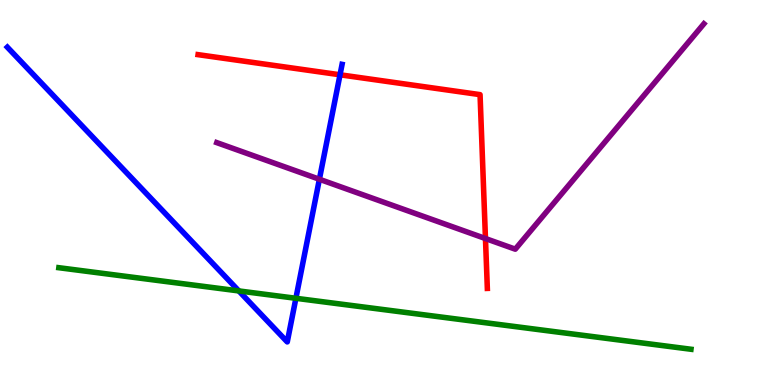[{'lines': ['blue', 'red'], 'intersections': [{'x': 4.39, 'y': 8.06}]}, {'lines': ['green', 'red'], 'intersections': []}, {'lines': ['purple', 'red'], 'intersections': [{'x': 6.26, 'y': 3.8}]}, {'lines': ['blue', 'green'], 'intersections': [{'x': 3.08, 'y': 2.44}, {'x': 3.82, 'y': 2.25}]}, {'lines': ['blue', 'purple'], 'intersections': [{'x': 4.12, 'y': 5.34}]}, {'lines': ['green', 'purple'], 'intersections': []}]